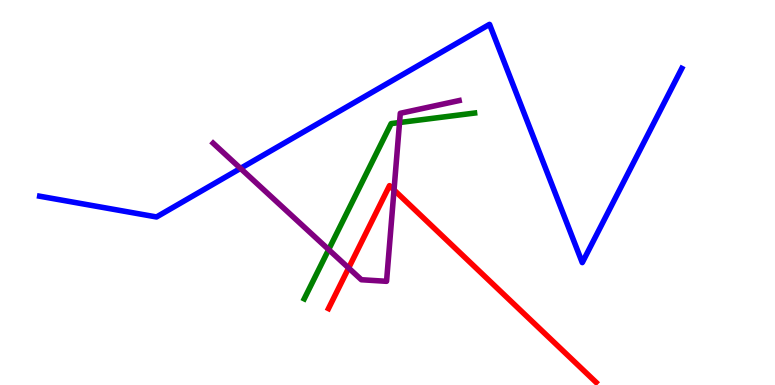[{'lines': ['blue', 'red'], 'intersections': []}, {'lines': ['green', 'red'], 'intersections': []}, {'lines': ['purple', 'red'], 'intersections': [{'x': 4.5, 'y': 3.04}, {'x': 5.08, 'y': 5.07}]}, {'lines': ['blue', 'green'], 'intersections': []}, {'lines': ['blue', 'purple'], 'intersections': [{'x': 3.1, 'y': 5.63}]}, {'lines': ['green', 'purple'], 'intersections': [{'x': 4.24, 'y': 3.52}, {'x': 5.16, 'y': 6.82}]}]